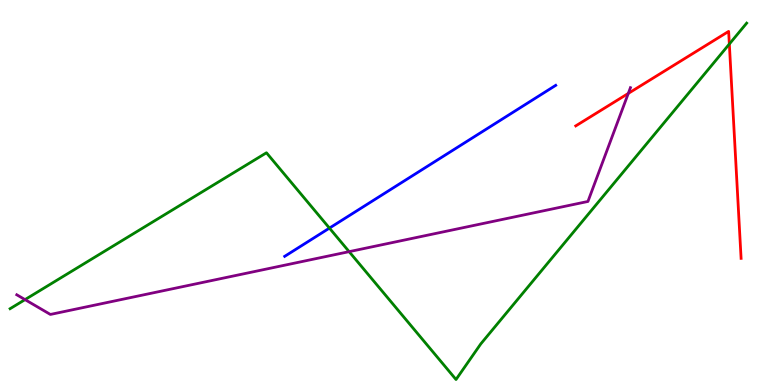[{'lines': ['blue', 'red'], 'intersections': []}, {'lines': ['green', 'red'], 'intersections': [{'x': 9.41, 'y': 8.86}]}, {'lines': ['purple', 'red'], 'intersections': [{'x': 8.11, 'y': 7.57}]}, {'lines': ['blue', 'green'], 'intersections': [{'x': 4.25, 'y': 4.08}]}, {'lines': ['blue', 'purple'], 'intersections': []}, {'lines': ['green', 'purple'], 'intersections': [{'x': 0.323, 'y': 2.22}, {'x': 4.5, 'y': 3.46}]}]